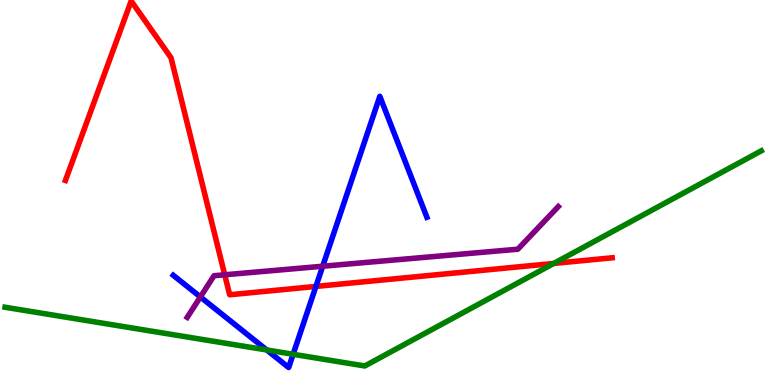[{'lines': ['blue', 'red'], 'intersections': [{'x': 4.08, 'y': 2.56}]}, {'lines': ['green', 'red'], 'intersections': [{'x': 7.15, 'y': 3.16}]}, {'lines': ['purple', 'red'], 'intersections': [{'x': 2.9, 'y': 2.86}]}, {'lines': ['blue', 'green'], 'intersections': [{'x': 3.44, 'y': 0.91}, {'x': 3.78, 'y': 0.798}]}, {'lines': ['blue', 'purple'], 'intersections': [{'x': 2.59, 'y': 2.29}, {'x': 4.16, 'y': 3.08}]}, {'lines': ['green', 'purple'], 'intersections': []}]